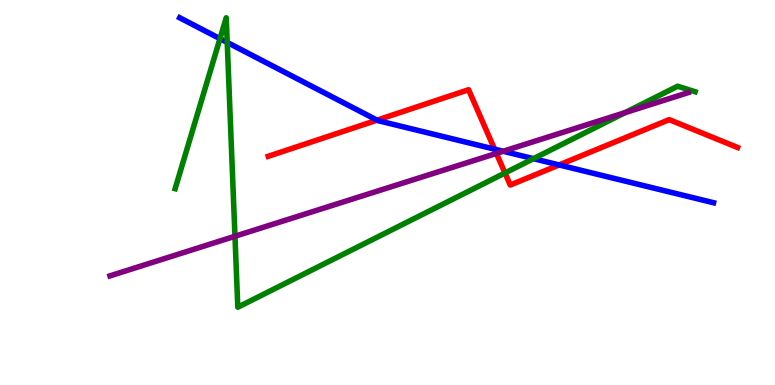[{'lines': ['blue', 'red'], 'intersections': [{'x': 4.87, 'y': 6.88}, {'x': 6.38, 'y': 6.13}, {'x': 7.21, 'y': 5.72}]}, {'lines': ['green', 'red'], 'intersections': [{'x': 6.52, 'y': 5.51}]}, {'lines': ['purple', 'red'], 'intersections': [{'x': 6.41, 'y': 6.02}]}, {'lines': ['blue', 'green'], 'intersections': [{'x': 2.84, 'y': 9.0}, {'x': 2.93, 'y': 8.9}, {'x': 6.88, 'y': 5.88}]}, {'lines': ['blue', 'purple'], 'intersections': [{'x': 6.49, 'y': 6.07}]}, {'lines': ['green', 'purple'], 'intersections': [{'x': 3.03, 'y': 3.86}, {'x': 8.07, 'y': 7.08}]}]